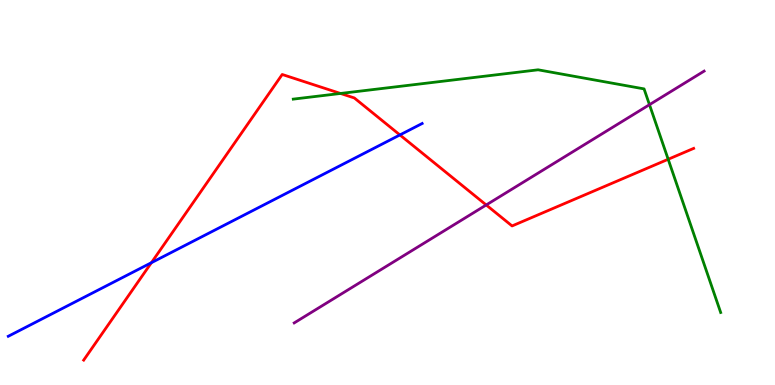[{'lines': ['blue', 'red'], 'intersections': [{'x': 1.95, 'y': 3.18}, {'x': 5.16, 'y': 6.5}]}, {'lines': ['green', 'red'], 'intersections': [{'x': 4.39, 'y': 7.57}, {'x': 8.62, 'y': 5.86}]}, {'lines': ['purple', 'red'], 'intersections': [{'x': 6.27, 'y': 4.68}]}, {'lines': ['blue', 'green'], 'intersections': []}, {'lines': ['blue', 'purple'], 'intersections': []}, {'lines': ['green', 'purple'], 'intersections': [{'x': 8.38, 'y': 7.28}]}]